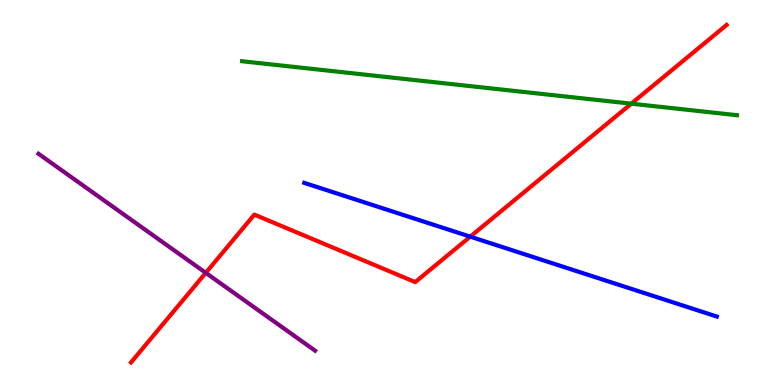[{'lines': ['blue', 'red'], 'intersections': [{'x': 6.07, 'y': 3.85}]}, {'lines': ['green', 'red'], 'intersections': [{'x': 8.15, 'y': 7.31}]}, {'lines': ['purple', 'red'], 'intersections': [{'x': 2.66, 'y': 2.91}]}, {'lines': ['blue', 'green'], 'intersections': []}, {'lines': ['blue', 'purple'], 'intersections': []}, {'lines': ['green', 'purple'], 'intersections': []}]